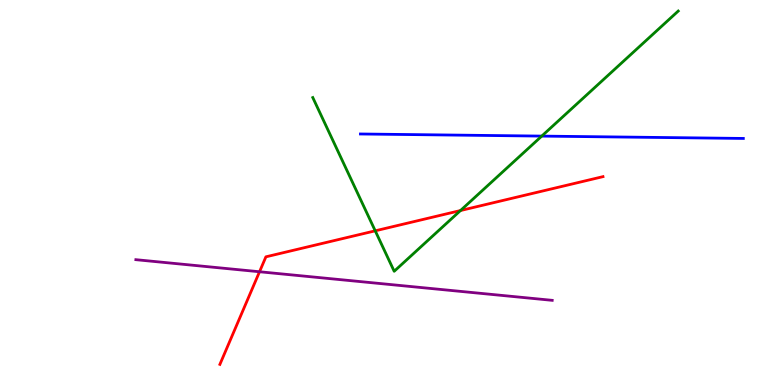[{'lines': ['blue', 'red'], 'intersections': []}, {'lines': ['green', 'red'], 'intersections': [{'x': 4.84, 'y': 4.0}, {'x': 5.94, 'y': 4.53}]}, {'lines': ['purple', 'red'], 'intersections': [{'x': 3.35, 'y': 2.94}]}, {'lines': ['blue', 'green'], 'intersections': [{'x': 6.99, 'y': 6.46}]}, {'lines': ['blue', 'purple'], 'intersections': []}, {'lines': ['green', 'purple'], 'intersections': []}]